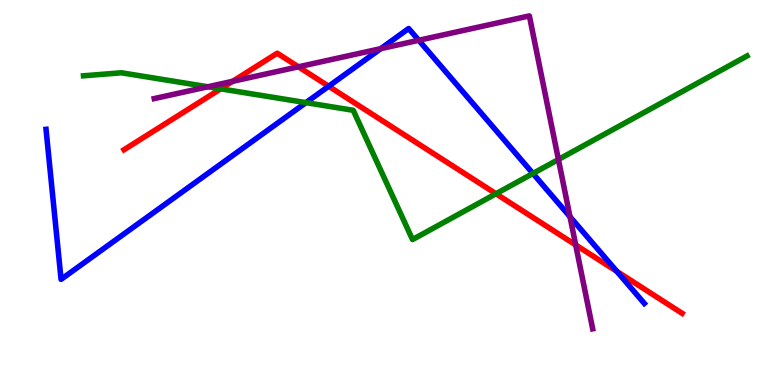[{'lines': ['blue', 'red'], 'intersections': [{'x': 4.24, 'y': 7.76}, {'x': 7.96, 'y': 2.95}]}, {'lines': ['green', 'red'], 'intersections': [{'x': 2.85, 'y': 7.69}, {'x': 6.4, 'y': 4.97}]}, {'lines': ['purple', 'red'], 'intersections': [{'x': 3.0, 'y': 7.89}, {'x': 3.85, 'y': 8.26}, {'x': 7.43, 'y': 3.64}]}, {'lines': ['blue', 'green'], 'intersections': [{'x': 3.95, 'y': 7.33}, {'x': 6.88, 'y': 5.49}]}, {'lines': ['blue', 'purple'], 'intersections': [{'x': 4.91, 'y': 8.74}, {'x': 5.4, 'y': 8.95}, {'x': 7.35, 'y': 4.37}]}, {'lines': ['green', 'purple'], 'intersections': [{'x': 2.68, 'y': 7.75}, {'x': 7.21, 'y': 5.86}]}]